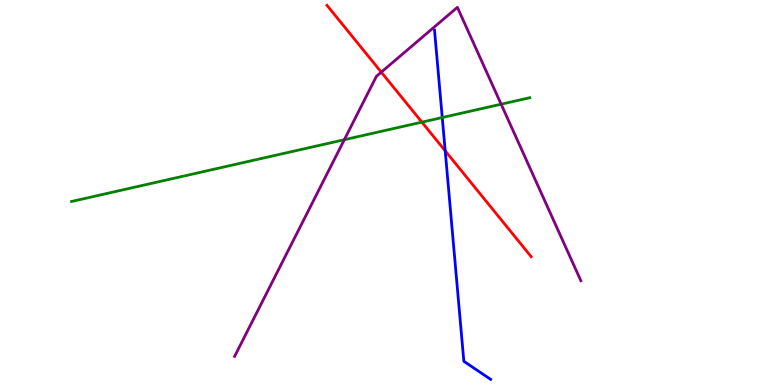[{'lines': ['blue', 'red'], 'intersections': [{'x': 5.74, 'y': 6.08}]}, {'lines': ['green', 'red'], 'intersections': [{'x': 5.44, 'y': 6.83}]}, {'lines': ['purple', 'red'], 'intersections': [{'x': 4.92, 'y': 8.13}]}, {'lines': ['blue', 'green'], 'intersections': [{'x': 5.71, 'y': 6.95}]}, {'lines': ['blue', 'purple'], 'intersections': []}, {'lines': ['green', 'purple'], 'intersections': [{'x': 4.44, 'y': 6.37}, {'x': 6.47, 'y': 7.29}]}]